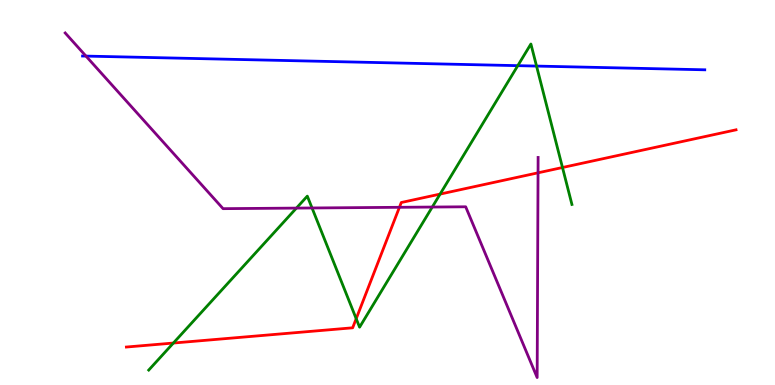[{'lines': ['blue', 'red'], 'intersections': []}, {'lines': ['green', 'red'], 'intersections': [{'x': 2.24, 'y': 1.09}, {'x': 4.6, 'y': 1.72}, {'x': 5.68, 'y': 4.96}, {'x': 7.26, 'y': 5.65}]}, {'lines': ['purple', 'red'], 'intersections': [{'x': 5.15, 'y': 4.62}, {'x': 6.94, 'y': 5.51}]}, {'lines': ['blue', 'green'], 'intersections': [{'x': 6.68, 'y': 8.29}, {'x': 6.92, 'y': 8.28}]}, {'lines': ['blue', 'purple'], 'intersections': [{'x': 1.11, 'y': 8.54}]}, {'lines': ['green', 'purple'], 'intersections': [{'x': 3.82, 'y': 4.59}, {'x': 4.03, 'y': 4.6}, {'x': 5.58, 'y': 4.62}]}]